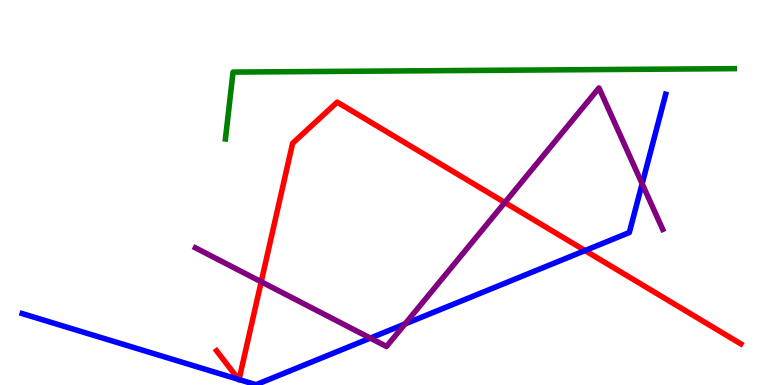[{'lines': ['blue', 'red'], 'intersections': [{'x': 3.08, 'y': 0.145}, {'x': 3.08, 'y': 0.141}, {'x': 7.55, 'y': 3.49}]}, {'lines': ['green', 'red'], 'intersections': []}, {'lines': ['purple', 'red'], 'intersections': [{'x': 3.37, 'y': 2.68}, {'x': 6.51, 'y': 4.74}]}, {'lines': ['blue', 'green'], 'intersections': []}, {'lines': ['blue', 'purple'], 'intersections': [{'x': 4.78, 'y': 1.22}, {'x': 5.23, 'y': 1.59}, {'x': 8.29, 'y': 5.23}]}, {'lines': ['green', 'purple'], 'intersections': []}]